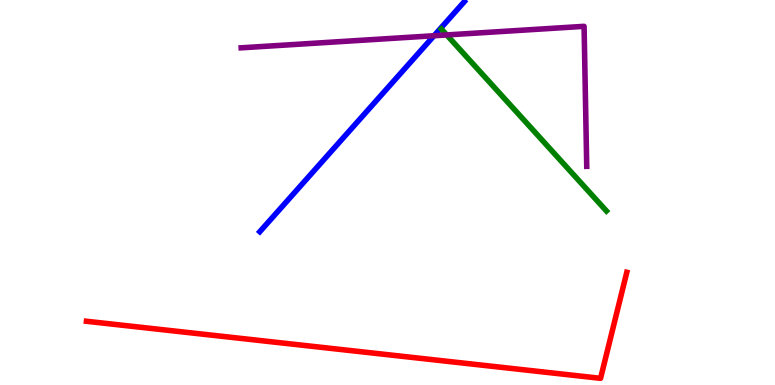[{'lines': ['blue', 'red'], 'intersections': []}, {'lines': ['green', 'red'], 'intersections': []}, {'lines': ['purple', 'red'], 'intersections': []}, {'lines': ['blue', 'green'], 'intersections': []}, {'lines': ['blue', 'purple'], 'intersections': [{'x': 5.6, 'y': 9.07}]}, {'lines': ['green', 'purple'], 'intersections': [{'x': 5.76, 'y': 9.09}]}]